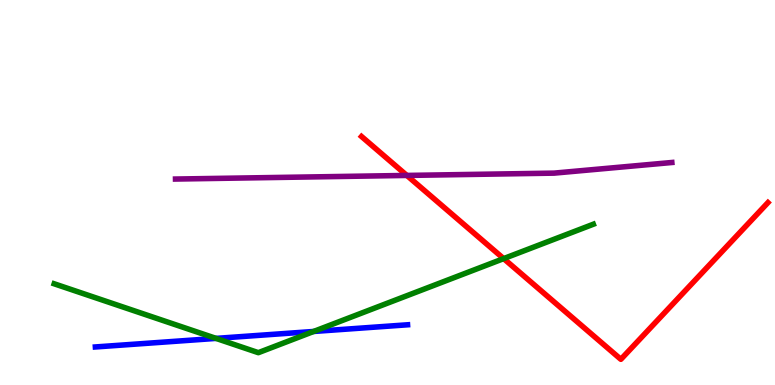[{'lines': ['blue', 'red'], 'intersections': []}, {'lines': ['green', 'red'], 'intersections': [{'x': 6.5, 'y': 3.28}]}, {'lines': ['purple', 'red'], 'intersections': [{'x': 5.25, 'y': 5.44}]}, {'lines': ['blue', 'green'], 'intersections': [{'x': 2.79, 'y': 1.21}, {'x': 4.05, 'y': 1.39}]}, {'lines': ['blue', 'purple'], 'intersections': []}, {'lines': ['green', 'purple'], 'intersections': []}]